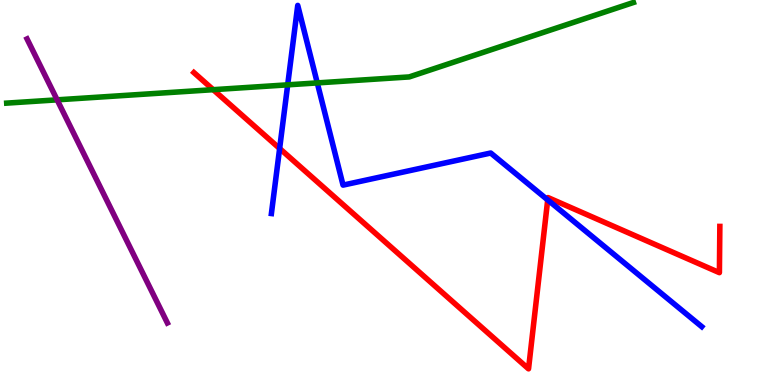[{'lines': ['blue', 'red'], 'intersections': [{'x': 3.61, 'y': 6.14}, {'x': 7.07, 'y': 4.81}]}, {'lines': ['green', 'red'], 'intersections': [{'x': 2.75, 'y': 7.67}]}, {'lines': ['purple', 'red'], 'intersections': []}, {'lines': ['blue', 'green'], 'intersections': [{'x': 3.71, 'y': 7.8}, {'x': 4.09, 'y': 7.85}]}, {'lines': ['blue', 'purple'], 'intersections': []}, {'lines': ['green', 'purple'], 'intersections': [{'x': 0.737, 'y': 7.41}]}]